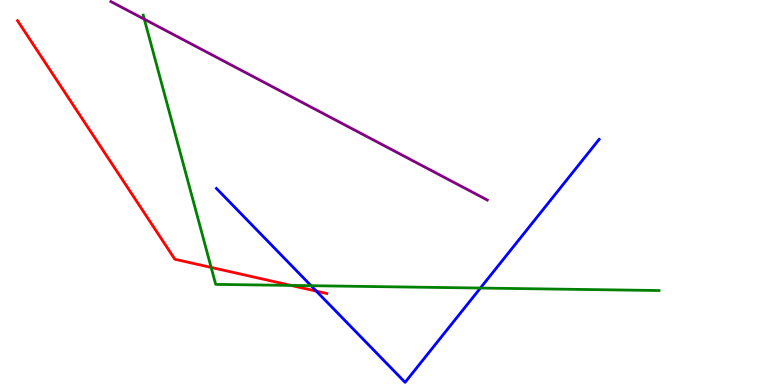[{'lines': ['blue', 'red'], 'intersections': [{'x': 4.08, 'y': 2.44}]}, {'lines': ['green', 'red'], 'intersections': [{'x': 2.72, 'y': 3.05}, {'x': 3.75, 'y': 2.59}]}, {'lines': ['purple', 'red'], 'intersections': []}, {'lines': ['blue', 'green'], 'intersections': [{'x': 4.01, 'y': 2.58}, {'x': 6.2, 'y': 2.52}]}, {'lines': ['blue', 'purple'], 'intersections': []}, {'lines': ['green', 'purple'], 'intersections': [{'x': 1.86, 'y': 9.5}]}]